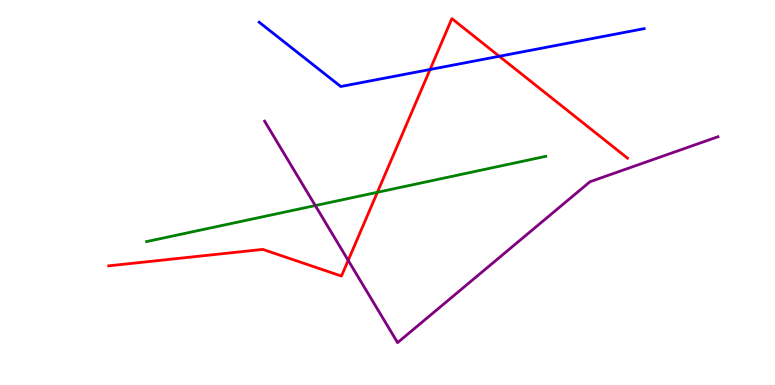[{'lines': ['blue', 'red'], 'intersections': [{'x': 5.55, 'y': 8.2}, {'x': 6.44, 'y': 8.54}]}, {'lines': ['green', 'red'], 'intersections': [{'x': 4.87, 'y': 5.01}]}, {'lines': ['purple', 'red'], 'intersections': [{'x': 4.49, 'y': 3.24}]}, {'lines': ['blue', 'green'], 'intersections': []}, {'lines': ['blue', 'purple'], 'intersections': []}, {'lines': ['green', 'purple'], 'intersections': [{'x': 4.07, 'y': 4.66}]}]